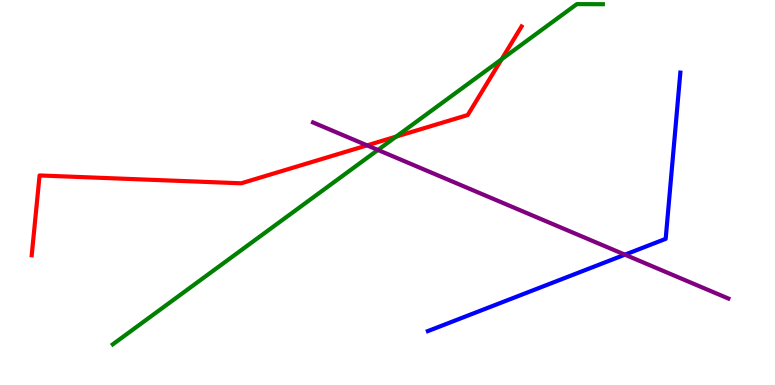[{'lines': ['blue', 'red'], 'intersections': []}, {'lines': ['green', 'red'], 'intersections': [{'x': 5.11, 'y': 6.45}, {'x': 6.47, 'y': 8.46}]}, {'lines': ['purple', 'red'], 'intersections': [{'x': 4.74, 'y': 6.22}]}, {'lines': ['blue', 'green'], 'intersections': []}, {'lines': ['blue', 'purple'], 'intersections': [{'x': 8.06, 'y': 3.39}]}, {'lines': ['green', 'purple'], 'intersections': [{'x': 4.88, 'y': 6.11}]}]